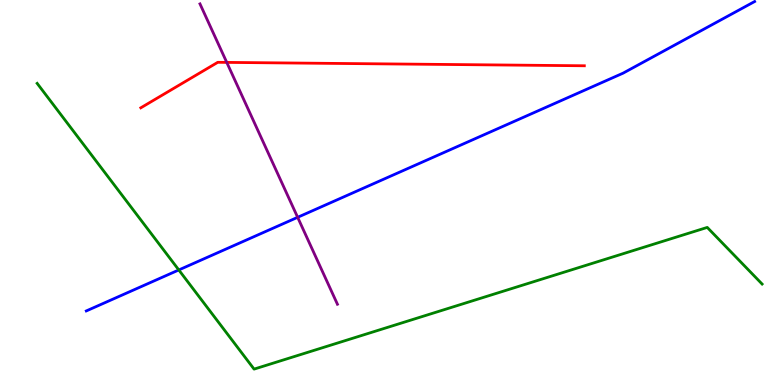[{'lines': ['blue', 'red'], 'intersections': []}, {'lines': ['green', 'red'], 'intersections': []}, {'lines': ['purple', 'red'], 'intersections': [{'x': 2.93, 'y': 8.38}]}, {'lines': ['blue', 'green'], 'intersections': [{'x': 2.31, 'y': 2.99}]}, {'lines': ['blue', 'purple'], 'intersections': [{'x': 3.84, 'y': 4.36}]}, {'lines': ['green', 'purple'], 'intersections': []}]